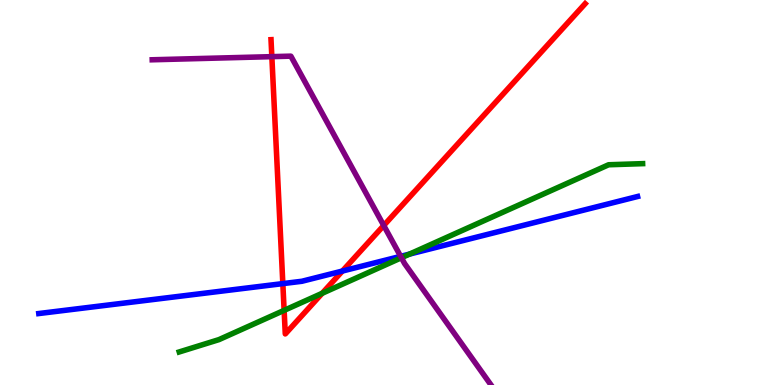[{'lines': ['blue', 'red'], 'intersections': [{'x': 3.65, 'y': 2.63}, {'x': 4.42, 'y': 2.96}]}, {'lines': ['green', 'red'], 'intersections': [{'x': 3.67, 'y': 1.94}, {'x': 4.16, 'y': 2.38}]}, {'lines': ['purple', 'red'], 'intersections': [{'x': 3.51, 'y': 8.53}, {'x': 4.95, 'y': 4.14}]}, {'lines': ['blue', 'green'], 'intersections': [{'x': 5.28, 'y': 3.4}]}, {'lines': ['blue', 'purple'], 'intersections': [{'x': 5.17, 'y': 3.34}]}, {'lines': ['green', 'purple'], 'intersections': [{'x': 5.18, 'y': 3.31}]}]